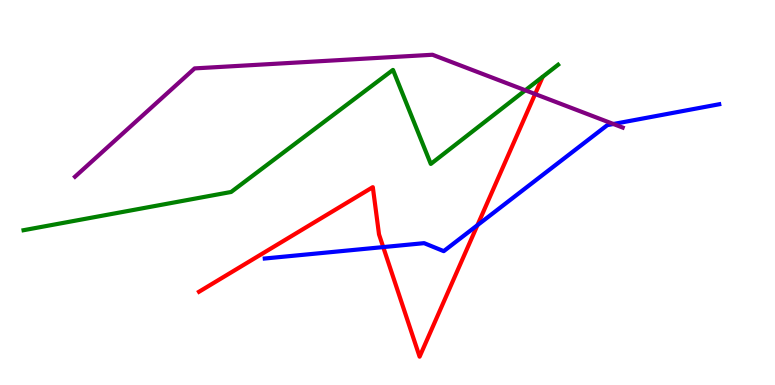[{'lines': ['blue', 'red'], 'intersections': [{'x': 4.94, 'y': 3.58}, {'x': 6.16, 'y': 4.15}]}, {'lines': ['green', 'red'], 'intersections': []}, {'lines': ['purple', 'red'], 'intersections': [{'x': 6.9, 'y': 7.56}]}, {'lines': ['blue', 'green'], 'intersections': []}, {'lines': ['blue', 'purple'], 'intersections': [{'x': 7.91, 'y': 6.78}]}, {'lines': ['green', 'purple'], 'intersections': [{'x': 6.78, 'y': 7.65}]}]